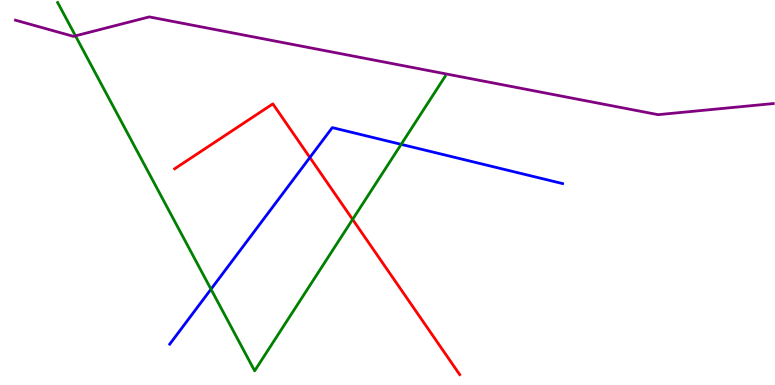[{'lines': ['blue', 'red'], 'intersections': [{'x': 4.0, 'y': 5.91}]}, {'lines': ['green', 'red'], 'intersections': [{'x': 4.55, 'y': 4.3}]}, {'lines': ['purple', 'red'], 'intersections': []}, {'lines': ['blue', 'green'], 'intersections': [{'x': 2.72, 'y': 2.49}, {'x': 5.18, 'y': 6.25}]}, {'lines': ['blue', 'purple'], 'intersections': []}, {'lines': ['green', 'purple'], 'intersections': [{'x': 0.974, 'y': 9.07}]}]